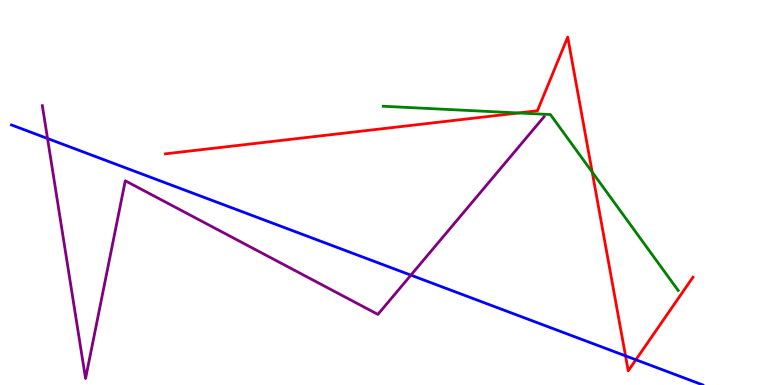[{'lines': ['blue', 'red'], 'intersections': [{'x': 8.07, 'y': 0.757}, {'x': 8.2, 'y': 0.656}]}, {'lines': ['green', 'red'], 'intersections': [{'x': 6.69, 'y': 7.07}, {'x': 7.64, 'y': 5.53}]}, {'lines': ['purple', 'red'], 'intersections': []}, {'lines': ['blue', 'green'], 'intersections': []}, {'lines': ['blue', 'purple'], 'intersections': [{'x': 0.613, 'y': 6.4}, {'x': 5.3, 'y': 2.85}]}, {'lines': ['green', 'purple'], 'intersections': []}]